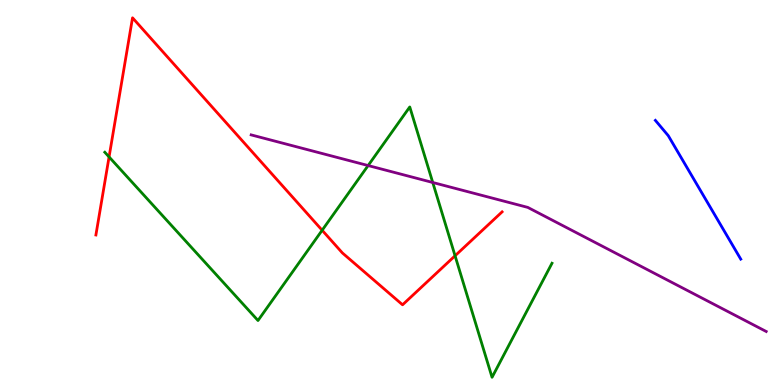[{'lines': ['blue', 'red'], 'intersections': []}, {'lines': ['green', 'red'], 'intersections': [{'x': 1.41, 'y': 5.92}, {'x': 4.16, 'y': 4.02}, {'x': 5.87, 'y': 3.36}]}, {'lines': ['purple', 'red'], 'intersections': []}, {'lines': ['blue', 'green'], 'intersections': []}, {'lines': ['blue', 'purple'], 'intersections': []}, {'lines': ['green', 'purple'], 'intersections': [{'x': 4.75, 'y': 5.7}, {'x': 5.58, 'y': 5.26}]}]